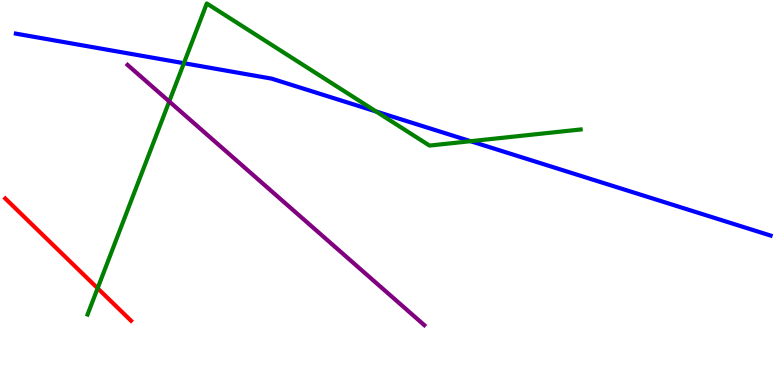[{'lines': ['blue', 'red'], 'intersections': []}, {'lines': ['green', 'red'], 'intersections': [{'x': 1.26, 'y': 2.51}]}, {'lines': ['purple', 'red'], 'intersections': []}, {'lines': ['blue', 'green'], 'intersections': [{'x': 2.37, 'y': 8.36}, {'x': 4.85, 'y': 7.1}, {'x': 6.07, 'y': 6.33}]}, {'lines': ['blue', 'purple'], 'intersections': []}, {'lines': ['green', 'purple'], 'intersections': [{'x': 2.18, 'y': 7.36}]}]